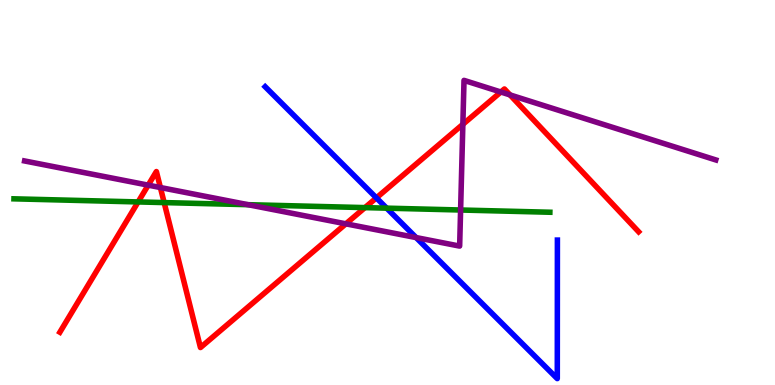[{'lines': ['blue', 'red'], 'intersections': [{'x': 4.86, 'y': 4.86}]}, {'lines': ['green', 'red'], 'intersections': [{'x': 1.78, 'y': 4.75}, {'x': 2.12, 'y': 4.74}, {'x': 4.71, 'y': 4.61}]}, {'lines': ['purple', 'red'], 'intersections': [{'x': 1.91, 'y': 5.19}, {'x': 2.07, 'y': 5.13}, {'x': 4.46, 'y': 4.19}, {'x': 5.97, 'y': 6.77}, {'x': 6.46, 'y': 7.61}, {'x': 6.58, 'y': 7.53}]}, {'lines': ['blue', 'green'], 'intersections': [{'x': 4.99, 'y': 4.59}]}, {'lines': ['blue', 'purple'], 'intersections': [{'x': 5.37, 'y': 3.83}]}, {'lines': ['green', 'purple'], 'intersections': [{'x': 3.2, 'y': 4.68}, {'x': 5.94, 'y': 4.55}]}]